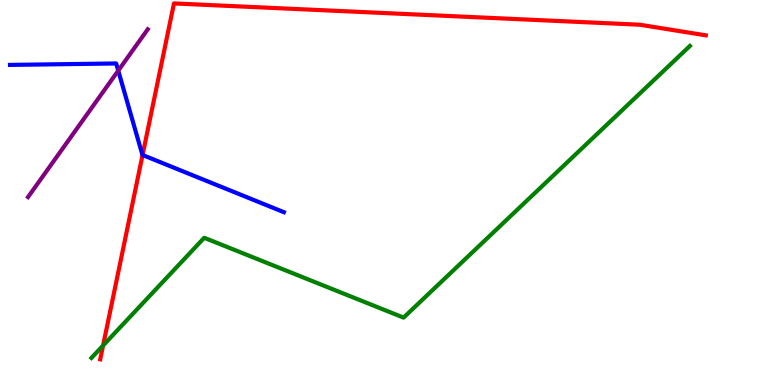[{'lines': ['blue', 'red'], 'intersections': [{'x': 1.84, 'y': 5.97}]}, {'lines': ['green', 'red'], 'intersections': [{'x': 1.33, 'y': 1.03}]}, {'lines': ['purple', 'red'], 'intersections': []}, {'lines': ['blue', 'green'], 'intersections': []}, {'lines': ['blue', 'purple'], 'intersections': [{'x': 1.53, 'y': 8.16}]}, {'lines': ['green', 'purple'], 'intersections': []}]